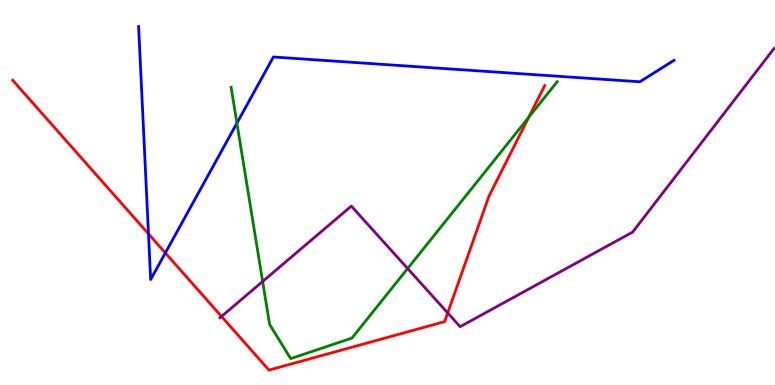[{'lines': ['blue', 'red'], 'intersections': [{'x': 1.92, 'y': 3.93}, {'x': 2.13, 'y': 3.43}]}, {'lines': ['green', 'red'], 'intersections': [{'x': 6.82, 'y': 6.95}]}, {'lines': ['purple', 'red'], 'intersections': [{'x': 2.86, 'y': 1.78}, {'x': 5.78, 'y': 1.87}]}, {'lines': ['blue', 'green'], 'intersections': [{'x': 3.06, 'y': 6.8}]}, {'lines': ['blue', 'purple'], 'intersections': []}, {'lines': ['green', 'purple'], 'intersections': [{'x': 3.39, 'y': 2.69}, {'x': 5.26, 'y': 3.03}]}]